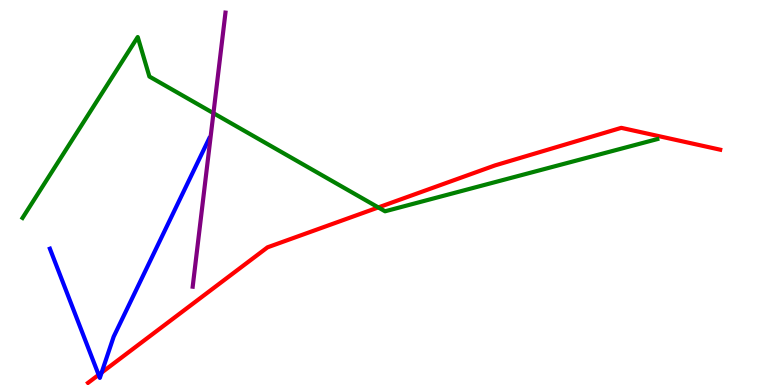[{'lines': ['blue', 'red'], 'intersections': [{'x': 1.27, 'y': 0.264}, {'x': 1.31, 'y': 0.323}]}, {'lines': ['green', 'red'], 'intersections': [{'x': 4.88, 'y': 4.61}]}, {'lines': ['purple', 'red'], 'intersections': []}, {'lines': ['blue', 'green'], 'intersections': []}, {'lines': ['blue', 'purple'], 'intersections': []}, {'lines': ['green', 'purple'], 'intersections': [{'x': 2.75, 'y': 7.06}]}]